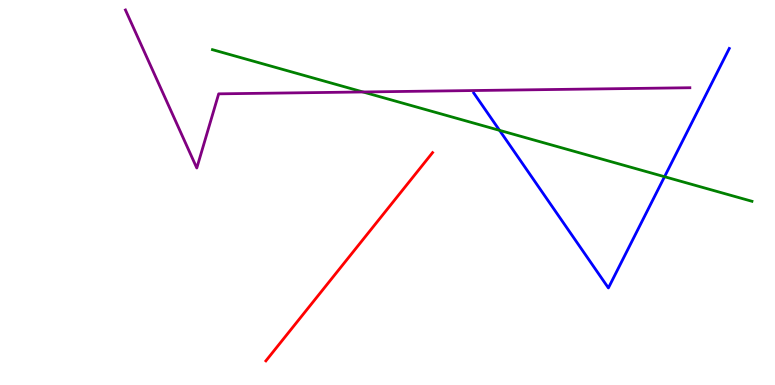[{'lines': ['blue', 'red'], 'intersections': []}, {'lines': ['green', 'red'], 'intersections': []}, {'lines': ['purple', 'red'], 'intersections': []}, {'lines': ['blue', 'green'], 'intersections': [{'x': 6.45, 'y': 6.61}, {'x': 8.57, 'y': 5.41}]}, {'lines': ['blue', 'purple'], 'intersections': []}, {'lines': ['green', 'purple'], 'intersections': [{'x': 4.68, 'y': 7.61}]}]